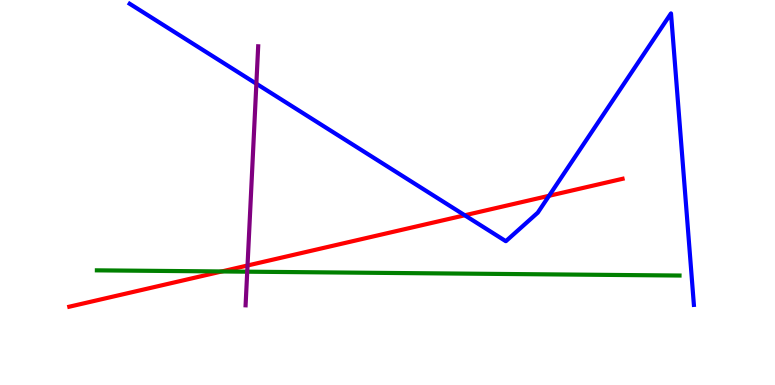[{'lines': ['blue', 'red'], 'intersections': [{'x': 6.0, 'y': 4.41}, {'x': 7.08, 'y': 4.91}]}, {'lines': ['green', 'red'], 'intersections': [{'x': 2.86, 'y': 2.95}]}, {'lines': ['purple', 'red'], 'intersections': [{'x': 3.19, 'y': 3.1}]}, {'lines': ['blue', 'green'], 'intersections': []}, {'lines': ['blue', 'purple'], 'intersections': [{'x': 3.31, 'y': 7.83}]}, {'lines': ['green', 'purple'], 'intersections': [{'x': 3.19, 'y': 2.94}]}]